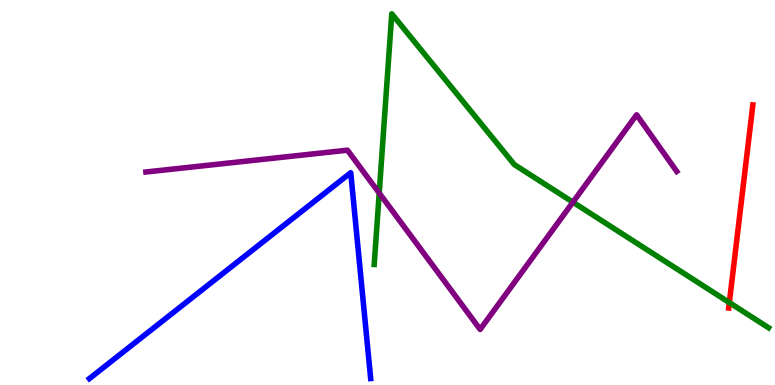[{'lines': ['blue', 'red'], 'intersections': []}, {'lines': ['green', 'red'], 'intersections': [{'x': 9.41, 'y': 2.14}]}, {'lines': ['purple', 'red'], 'intersections': []}, {'lines': ['blue', 'green'], 'intersections': []}, {'lines': ['blue', 'purple'], 'intersections': []}, {'lines': ['green', 'purple'], 'intersections': [{'x': 4.89, 'y': 4.98}, {'x': 7.39, 'y': 4.75}]}]